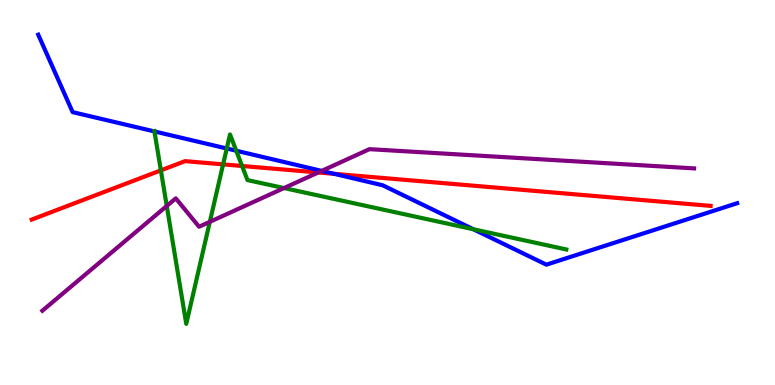[{'lines': ['blue', 'red'], 'intersections': [{'x': 4.31, 'y': 5.49}]}, {'lines': ['green', 'red'], 'intersections': [{'x': 2.08, 'y': 5.58}, {'x': 2.88, 'y': 5.73}, {'x': 3.12, 'y': 5.69}]}, {'lines': ['purple', 'red'], 'intersections': [{'x': 4.11, 'y': 5.52}]}, {'lines': ['blue', 'green'], 'intersections': [{'x': 1.99, 'y': 6.59}, {'x': 2.93, 'y': 6.14}, {'x': 3.05, 'y': 6.08}, {'x': 6.11, 'y': 4.05}]}, {'lines': ['blue', 'purple'], 'intersections': [{'x': 4.15, 'y': 5.56}]}, {'lines': ['green', 'purple'], 'intersections': [{'x': 2.15, 'y': 4.65}, {'x': 2.71, 'y': 4.24}, {'x': 3.66, 'y': 5.12}]}]